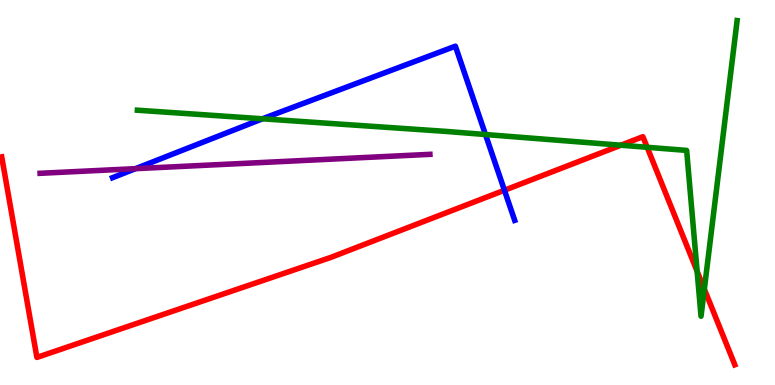[{'lines': ['blue', 'red'], 'intersections': [{'x': 6.51, 'y': 5.06}]}, {'lines': ['green', 'red'], 'intersections': [{'x': 8.01, 'y': 6.23}, {'x': 8.35, 'y': 6.17}, {'x': 9.0, 'y': 2.95}, {'x': 9.09, 'y': 2.49}]}, {'lines': ['purple', 'red'], 'intersections': []}, {'lines': ['blue', 'green'], 'intersections': [{'x': 3.39, 'y': 6.91}, {'x': 6.26, 'y': 6.51}]}, {'lines': ['blue', 'purple'], 'intersections': [{'x': 1.75, 'y': 5.62}]}, {'lines': ['green', 'purple'], 'intersections': []}]